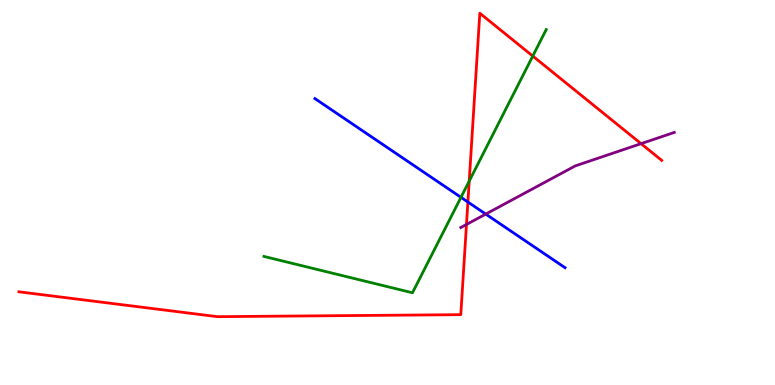[{'lines': ['blue', 'red'], 'intersections': [{'x': 6.04, 'y': 4.75}]}, {'lines': ['green', 'red'], 'intersections': [{'x': 6.05, 'y': 5.3}, {'x': 6.87, 'y': 8.54}]}, {'lines': ['purple', 'red'], 'intersections': [{'x': 6.02, 'y': 4.17}, {'x': 8.27, 'y': 6.27}]}, {'lines': ['blue', 'green'], 'intersections': [{'x': 5.95, 'y': 4.87}]}, {'lines': ['blue', 'purple'], 'intersections': [{'x': 6.27, 'y': 4.44}]}, {'lines': ['green', 'purple'], 'intersections': []}]